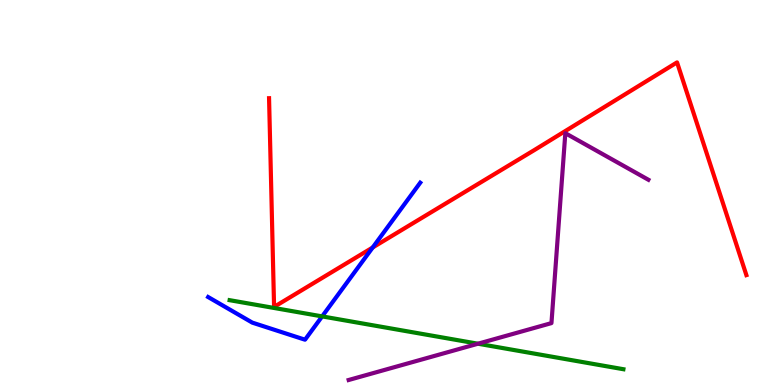[{'lines': ['blue', 'red'], 'intersections': [{'x': 4.81, 'y': 3.57}]}, {'lines': ['green', 'red'], 'intersections': []}, {'lines': ['purple', 'red'], 'intersections': []}, {'lines': ['blue', 'green'], 'intersections': [{'x': 4.16, 'y': 1.78}]}, {'lines': ['blue', 'purple'], 'intersections': []}, {'lines': ['green', 'purple'], 'intersections': [{'x': 6.17, 'y': 1.07}]}]